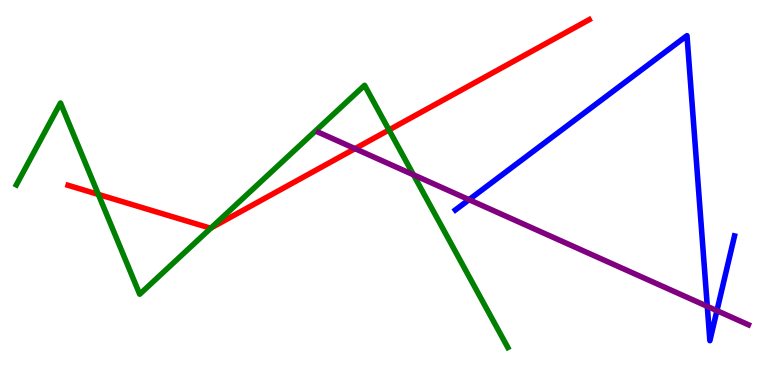[{'lines': ['blue', 'red'], 'intersections': []}, {'lines': ['green', 'red'], 'intersections': [{'x': 1.27, 'y': 4.95}, {'x': 2.72, 'y': 4.08}, {'x': 5.02, 'y': 6.62}]}, {'lines': ['purple', 'red'], 'intersections': [{'x': 4.58, 'y': 6.14}]}, {'lines': ['blue', 'green'], 'intersections': []}, {'lines': ['blue', 'purple'], 'intersections': [{'x': 6.05, 'y': 4.81}, {'x': 9.13, 'y': 2.04}, {'x': 9.25, 'y': 1.93}]}, {'lines': ['green', 'purple'], 'intersections': [{'x': 5.34, 'y': 5.46}]}]